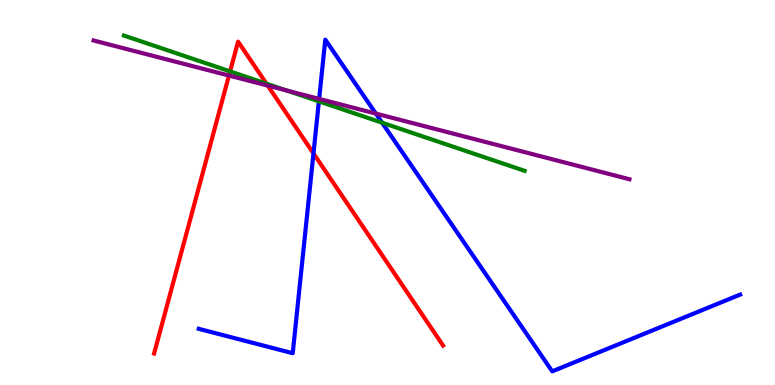[{'lines': ['blue', 'red'], 'intersections': [{'x': 4.04, 'y': 6.02}]}, {'lines': ['green', 'red'], 'intersections': [{'x': 2.97, 'y': 8.15}, {'x': 3.44, 'y': 7.83}]}, {'lines': ['purple', 'red'], 'intersections': [{'x': 2.95, 'y': 8.04}, {'x': 3.45, 'y': 7.78}]}, {'lines': ['blue', 'green'], 'intersections': [{'x': 4.11, 'y': 7.37}, {'x': 4.93, 'y': 6.81}]}, {'lines': ['blue', 'purple'], 'intersections': [{'x': 4.12, 'y': 7.43}, {'x': 4.85, 'y': 7.05}]}, {'lines': ['green', 'purple'], 'intersections': [{'x': 3.7, 'y': 7.65}]}]